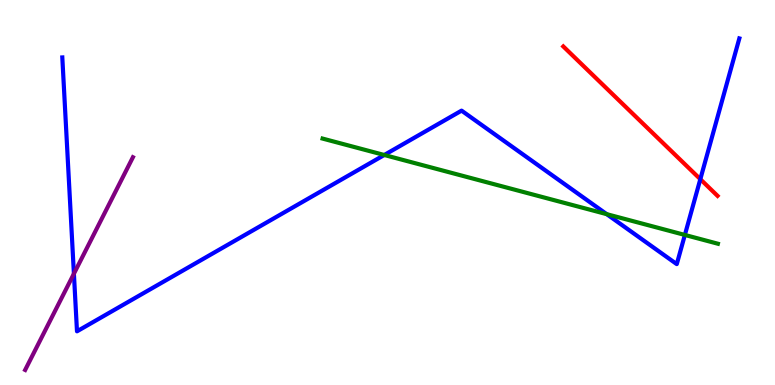[{'lines': ['blue', 'red'], 'intersections': [{'x': 9.04, 'y': 5.35}]}, {'lines': ['green', 'red'], 'intersections': []}, {'lines': ['purple', 'red'], 'intersections': []}, {'lines': ['blue', 'green'], 'intersections': [{'x': 4.96, 'y': 5.97}, {'x': 7.83, 'y': 4.44}, {'x': 8.84, 'y': 3.9}]}, {'lines': ['blue', 'purple'], 'intersections': [{'x': 0.954, 'y': 2.89}]}, {'lines': ['green', 'purple'], 'intersections': []}]